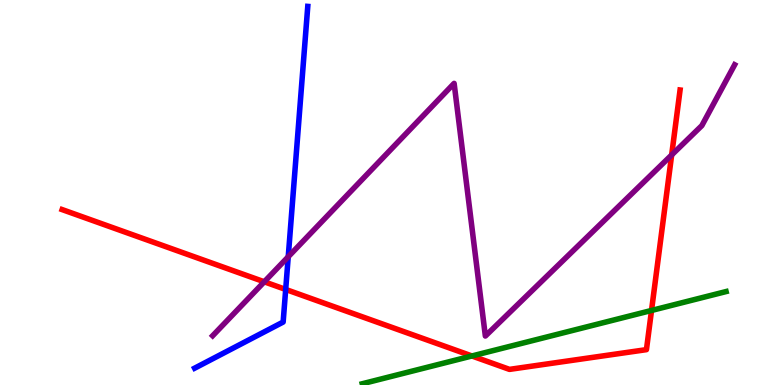[{'lines': ['blue', 'red'], 'intersections': [{'x': 3.69, 'y': 2.48}]}, {'lines': ['green', 'red'], 'intersections': [{'x': 6.09, 'y': 0.754}, {'x': 8.41, 'y': 1.94}]}, {'lines': ['purple', 'red'], 'intersections': [{'x': 3.41, 'y': 2.68}, {'x': 8.67, 'y': 5.98}]}, {'lines': ['blue', 'green'], 'intersections': []}, {'lines': ['blue', 'purple'], 'intersections': [{'x': 3.72, 'y': 3.33}]}, {'lines': ['green', 'purple'], 'intersections': []}]